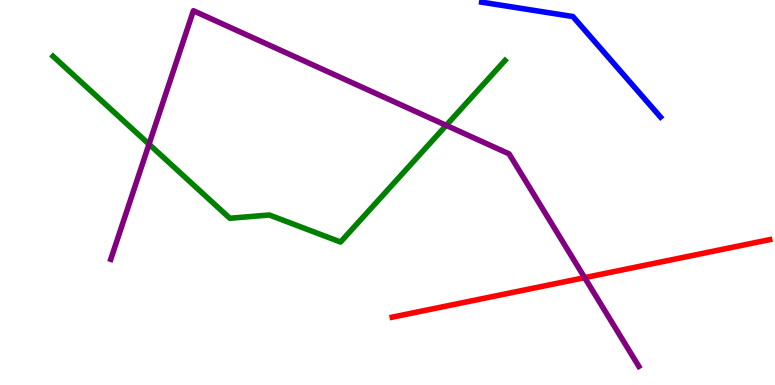[{'lines': ['blue', 'red'], 'intersections': []}, {'lines': ['green', 'red'], 'intersections': []}, {'lines': ['purple', 'red'], 'intersections': [{'x': 7.54, 'y': 2.79}]}, {'lines': ['blue', 'green'], 'intersections': []}, {'lines': ['blue', 'purple'], 'intersections': []}, {'lines': ['green', 'purple'], 'intersections': [{'x': 1.92, 'y': 6.25}, {'x': 5.76, 'y': 6.74}]}]